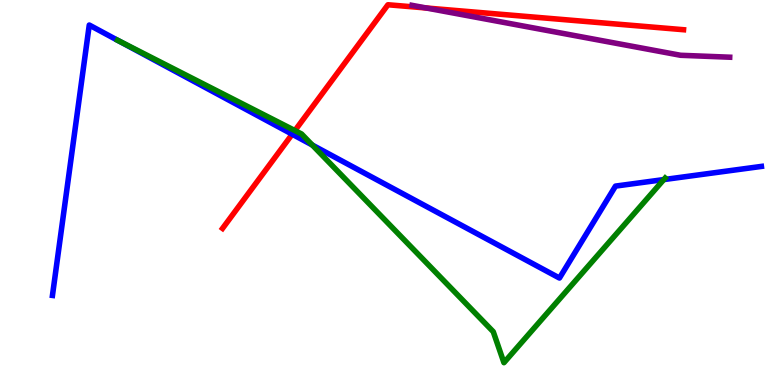[{'lines': ['blue', 'red'], 'intersections': [{'x': 3.77, 'y': 6.51}]}, {'lines': ['green', 'red'], 'intersections': [{'x': 3.81, 'y': 6.61}]}, {'lines': ['purple', 'red'], 'intersections': [{'x': 5.5, 'y': 9.79}]}, {'lines': ['blue', 'green'], 'intersections': [{'x': 4.03, 'y': 6.23}, {'x': 8.57, 'y': 5.34}]}, {'lines': ['blue', 'purple'], 'intersections': []}, {'lines': ['green', 'purple'], 'intersections': []}]